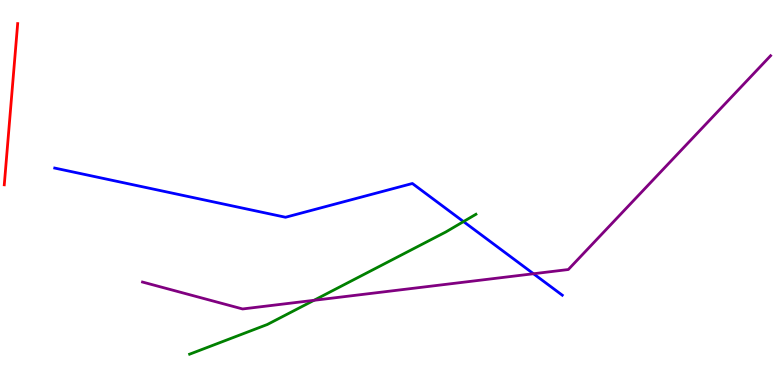[{'lines': ['blue', 'red'], 'intersections': []}, {'lines': ['green', 'red'], 'intersections': []}, {'lines': ['purple', 'red'], 'intersections': []}, {'lines': ['blue', 'green'], 'intersections': [{'x': 5.98, 'y': 4.24}]}, {'lines': ['blue', 'purple'], 'intersections': [{'x': 6.88, 'y': 2.89}]}, {'lines': ['green', 'purple'], 'intersections': [{'x': 4.05, 'y': 2.2}]}]